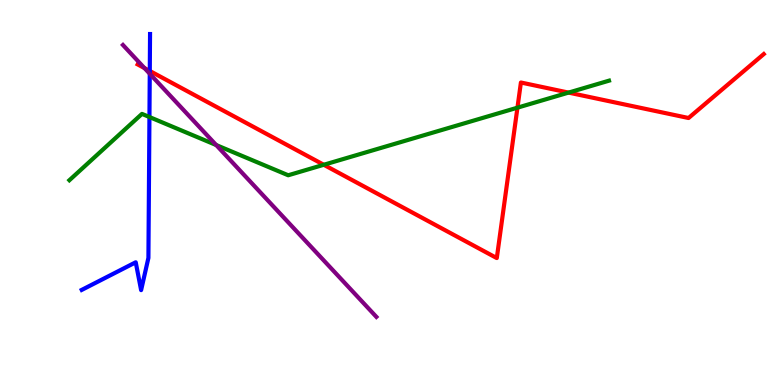[{'lines': ['blue', 'red'], 'intersections': [{'x': 1.93, 'y': 8.16}]}, {'lines': ['green', 'red'], 'intersections': [{'x': 4.18, 'y': 5.72}, {'x': 6.68, 'y': 7.2}, {'x': 7.34, 'y': 7.59}]}, {'lines': ['purple', 'red'], 'intersections': [{'x': 1.86, 'y': 8.23}]}, {'lines': ['blue', 'green'], 'intersections': [{'x': 1.93, 'y': 6.96}]}, {'lines': ['blue', 'purple'], 'intersections': [{'x': 1.93, 'y': 8.08}]}, {'lines': ['green', 'purple'], 'intersections': [{'x': 2.79, 'y': 6.23}]}]